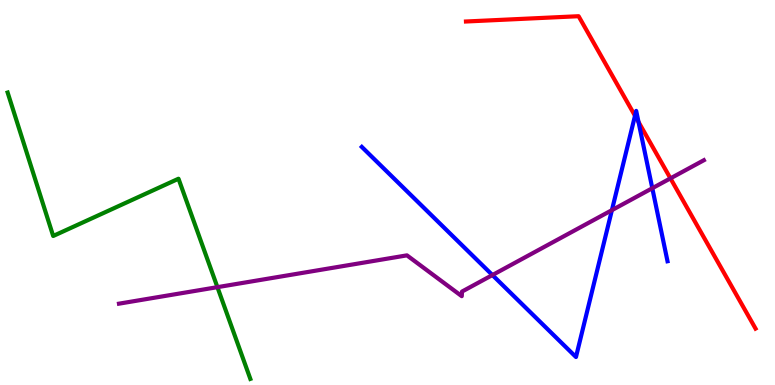[{'lines': ['blue', 'red'], 'intersections': [{'x': 8.19, 'y': 6.99}, {'x': 8.24, 'y': 6.83}]}, {'lines': ['green', 'red'], 'intersections': []}, {'lines': ['purple', 'red'], 'intersections': [{'x': 8.65, 'y': 5.37}]}, {'lines': ['blue', 'green'], 'intersections': []}, {'lines': ['blue', 'purple'], 'intersections': [{'x': 6.35, 'y': 2.86}, {'x': 7.9, 'y': 4.54}, {'x': 8.42, 'y': 5.11}]}, {'lines': ['green', 'purple'], 'intersections': [{'x': 2.81, 'y': 2.54}]}]